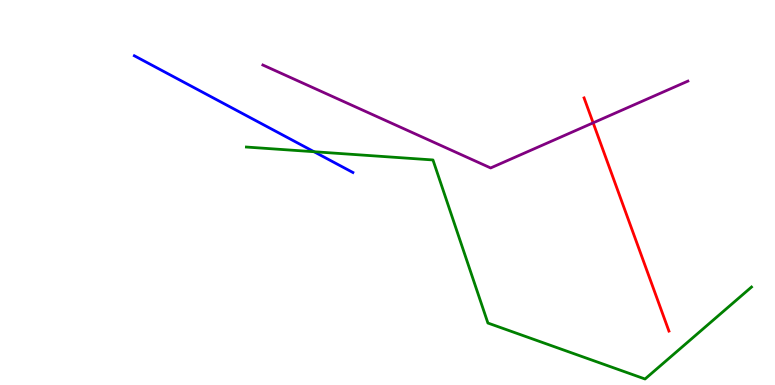[{'lines': ['blue', 'red'], 'intersections': []}, {'lines': ['green', 'red'], 'intersections': []}, {'lines': ['purple', 'red'], 'intersections': [{'x': 7.65, 'y': 6.81}]}, {'lines': ['blue', 'green'], 'intersections': [{'x': 4.05, 'y': 6.06}]}, {'lines': ['blue', 'purple'], 'intersections': []}, {'lines': ['green', 'purple'], 'intersections': []}]